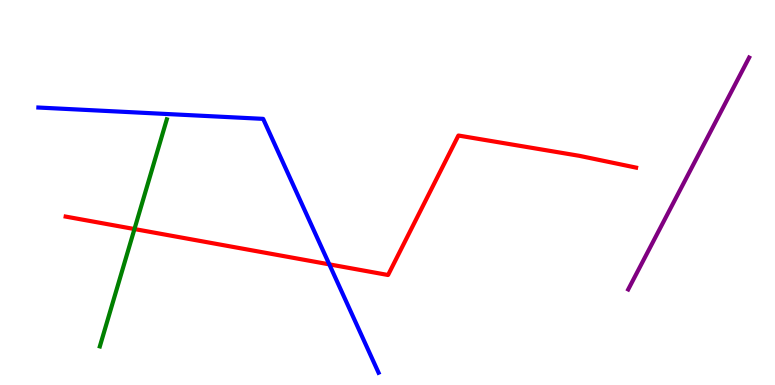[{'lines': ['blue', 'red'], 'intersections': [{'x': 4.25, 'y': 3.13}]}, {'lines': ['green', 'red'], 'intersections': [{'x': 1.73, 'y': 4.05}]}, {'lines': ['purple', 'red'], 'intersections': []}, {'lines': ['blue', 'green'], 'intersections': []}, {'lines': ['blue', 'purple'], 'intersections': []}, {'lines': ['green', 'purple'], 'intersections': []}]